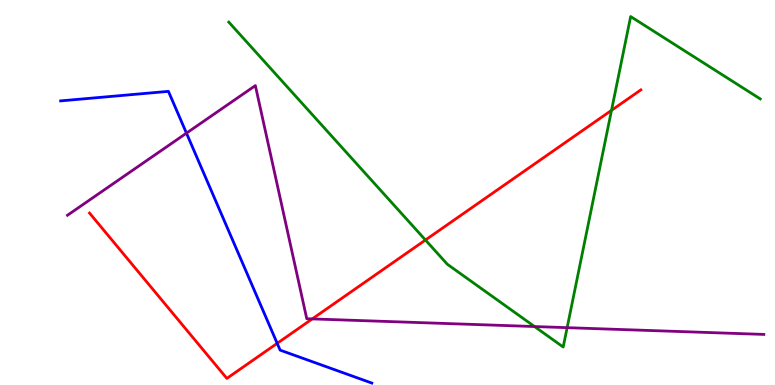[{'lines': ['blue', 'red'], 'intersections': [{'x': 3.58, 'y': 1.08}]}, {'lines': ['green', 'red'], 'intersections': [{'x': 5.49, 'y': 3.77}, {'x': 7.89, 'y': 7.13}]}, {'lines': ['purple', 'red'], 'intersections': [{'x': 4.03, 'y': 1.72}]}, {'lines': ['blue', 'green'], 'intersections': []}, {'lines': ['blue', 'purple'], 'intersections': [{'x': 2.41, 'y': 6.54}]}, {'lines': ['green', 'purple'], 'intersections': [{'x': 6.9, 'y': 1.52}, {'x': 7.32, 'y': 1.49}]}]